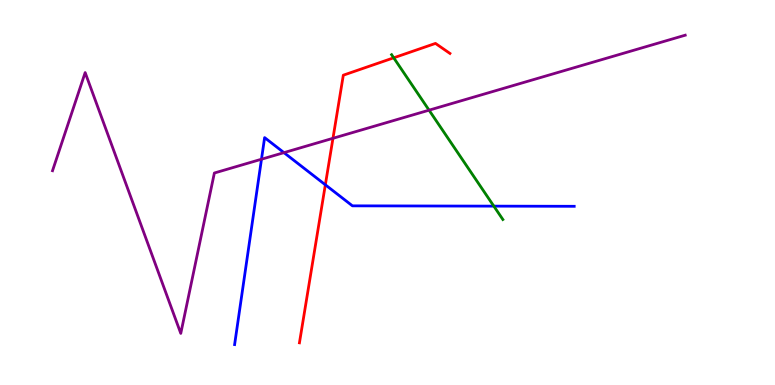[{'lines': ['blue', 'red'], 'intersections': [{'x': 4.2, 'y': 5.2}]}, {'lines': ['green', 'red'], 'intersections': [{'x': 5.08, 'y': 8.5}]}, {'lines': ['purple', 'red'], 'intersections': [{'x': 4.3, 'y': 6.41}]}, {'lines': ['blue', 'green'], 'intersections': [{'x': 6.37, 'y': 4.65}]}, {'lines': ['blue', 'purple'], 'intersections': [{'x': 3.37, 'y': 5.86}, {'x': 3.66, 'y': 6.04}]}, {'lines': ['green', 'purple'], 'intersections': [{'x': 5.54, 'y': 7.14}]}]